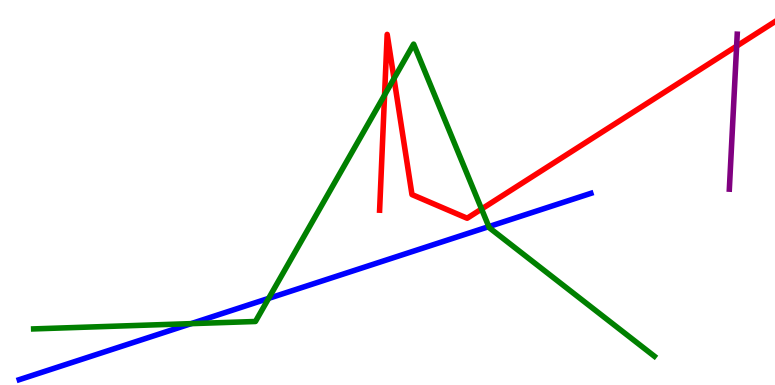[{'lines': ['blue', 'red'], 'intersections': []}, {'lines': ['green', 'red'], 'intersections': [{'x': 4.96, 'y': 7.53}, {'x': 5.08, 'y': 7.96}, {'x': 6.21, 'y': 4.57}]}, {'lines': ['purple', 'red'], 'intersections': [{'x': 9.5, 'y': 8.8}]}, {'lines': ['blue', 'green'], 'intersections': [{'x': 2.47, 'y': 1.59}, {'x': 3.47, 'y': 2.25}, {'x': 6.31, 'y': 4.11}]}, {'lines': ['blue', 'purple'], 'intersections': []}, {'lines': ['green', 'purple'], 'intersections': []}]